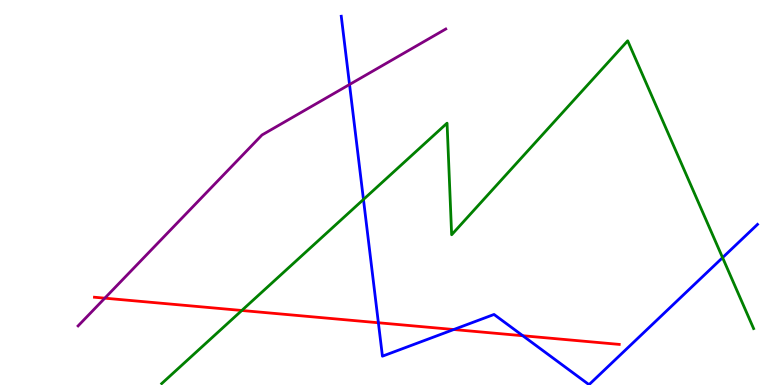[{'lines': ['blue', 'red'], 'intersections': [{'x': 4.88, 'y': 1.62}, {'x': 5.85, 'y': 1.44}, {'x': 6.75, 'y': 1.28}]}, {'lines': ['green', 'red'], 'intersections': [{'x': 3.12, 'y': 1.94}]}, {'lines': ['purple', 'red'], 'intersections': [{'x': 1.35, 'y': 2.26}]}, {'lines': ['blue', 'green'], 'intersections': [{'x': 4.69, 'y': 4.82}, {'x': 9.32, 'y': 3.31}]}, {'lines': ['blue', 'purple'], 'intersections': [{'x': 4.51, 'y': 7.8}]}, {'lines': ['green', 'purple'], 'intersections': []}]